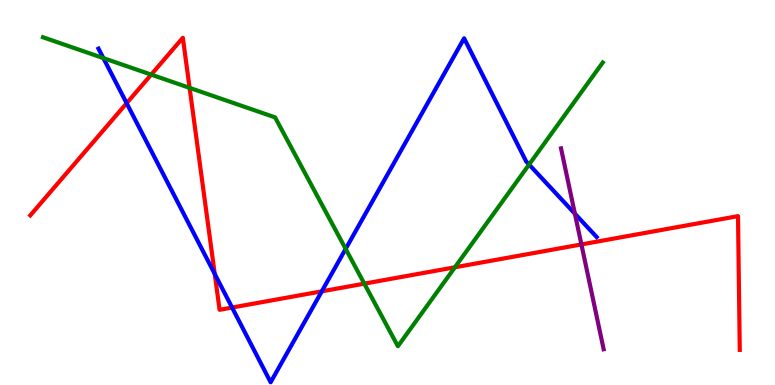[{'lines': ['blue', 'red'], 'intersections': [{'x': 1.63, 'y': 7.32}, {'x': 2.77, 'y': 2.89}, {'x': 2.99, 'y': 2.01}, {'x': 4.15, 'y': 2.43}]}, {'lines': ['green', 'red'], 'intersections': [{'x': 1.95, 'y': 8.06}, {'x': 2.45, 'y': 7.72}, {'x': 4.7, 'y': 2.63}, {'x': 5.87, 'y': 3.06}]}, {'lines': ['purple', 'red'], 'intersections': [{'x': 7.5, 'y': 3.65}]}, {'lines': ['blue', 'green'], 'intersections': [{'x': 1.33, 'y': 8.49}, {'x': 4.46, 'y': 3.54}, {'x': 6.83, 'y': 5.73}]}, {'lines': ['blue', 'purple'], 'intersections': [{'x': 7.42, 'y': 4.45}]}, {'lines': ['green', 'purple'], 'intersections': []}]